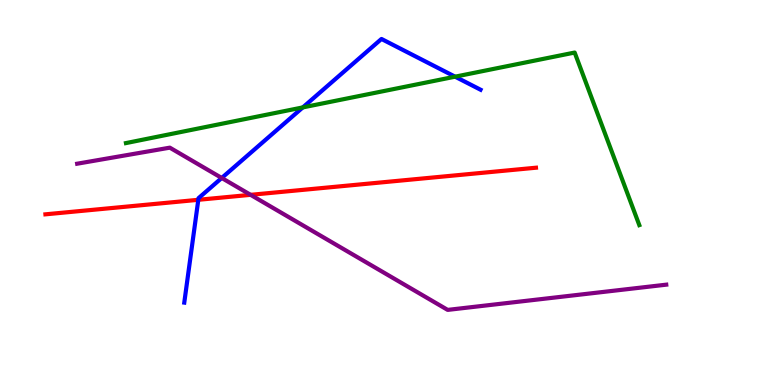[{'lines': ['blue', 'red'], 'intersections': [{'x': 2.56, 'y': 4.81}]}, {'lines': ['green', 'red'], 'intersections': []}, {'lines': ['purple', 'red'], 'intersections': [{'x': 3.23, 'y': 4.94}]}, {'lines': ['blue', 'green'], 'intersections': [{'x': 3.91, 'y': 7.21}, {'x': 5.87, 'y': 8.01}]}, {'lines': ['blue', 'purple'], 'intersections': [{'x': 2.86, 'y': 5.38}]}, {'lines': ['green', 'purple'], 'intersections': []}]